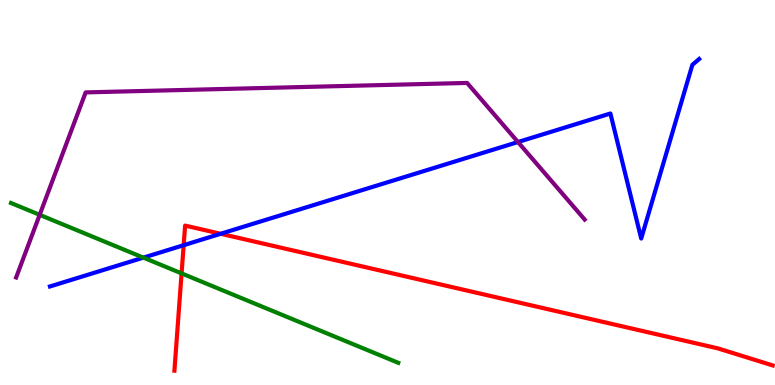[{'lines': ['blue', 'red'], 'intersections': [{'x': 2.37, 'y': 3.63}, {'x': 2.85, 'y': 3.93}]}, {'lines': ['green', 'red'], 'intersections': [{'x': 2.34, 'y': 2.9}]}, {'lines': ['purple', 'red'], 'intersections': []}, {'lines': ['blue', 'green'], 'intersections': [{'x': 1.85, 'y': 3.31}]}, {'lines': ['blue', 'purple'], 'intersections': [{'x': 6.68, 'y': 6.31}]}, {'lines': ['green', 'purple'], 'intersections': [{'x': 0.512, 'y': 4.42}]}]